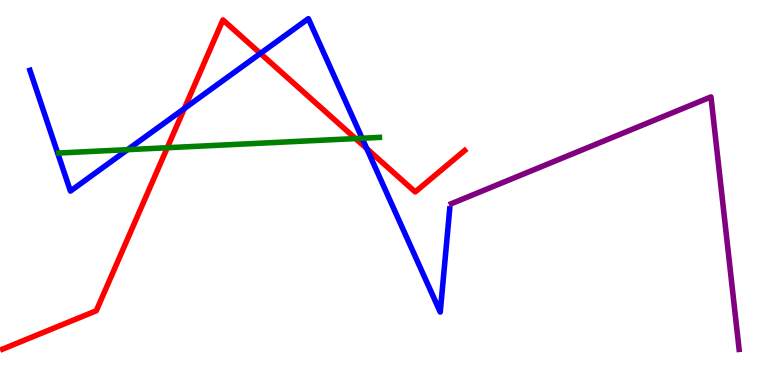[{'lines': ['blue', 'red'], 'intersections': [{'x': 2.38, 'y': 7.18}, {'x': 3.36, 'y': 8.61}, {'x': 4.73, 'y': 6.14}]}, {'lines': ['green', 'red'], 'intersections': [{'x': 2.16, 'y': 6.16}, {'x': 4.59, 'y': 6.4}]}, {'lines': ['purple', 'red'], 'intersections': []}, {'lines': ['blue', 'green'], 'intersections': [{'x': 1.65, 'y': 6.11}, {'x': 4.67, 'y': 6.41}]}, {'lines': ['blue', 'purple'], 'intersections': []}, {'lines': ['green', 'purple'], 'intersections': []}]